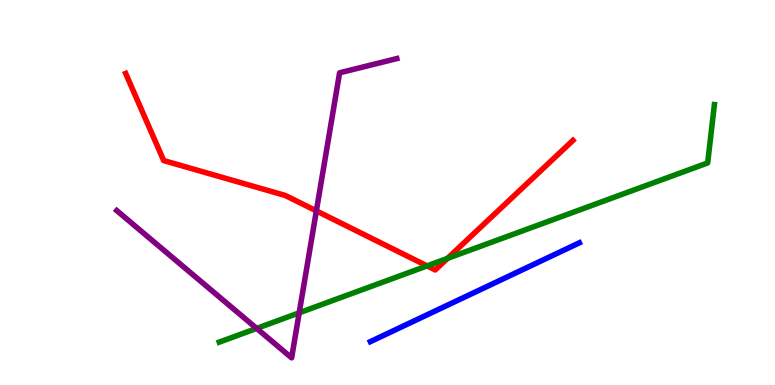[{'lines': ['blue', 'red'], 'intersections': []}, {'lines': ['green', 'red'], 'intersections': [{'x': 5.51, 'y': 3.09}, {'x': 5.77, 'y': 3.29}]}, {'lines': ['purple', 'red'], 'intersections': [{'x': 4.08, 'y': 4.52}]}, {'lines': ['blue', 'green'], 'intersections': []}, {'lines': ['blue', 'purple'], 'intersections': []}, {'lines': ['green', 'purple'], 'intersections': [{'x': 3.31, 'y': 1.47}, {'x': 3.86, 'y': 1.88}]}]